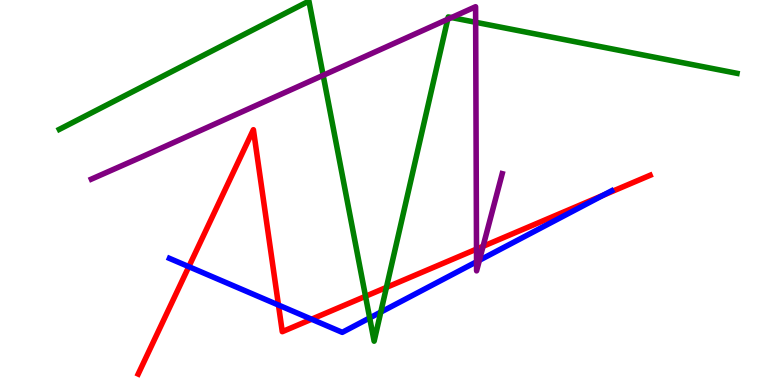[{'lines': ['blue', 'red'], 'intersections': [{'x': 2.44, 'y': 3.07}, {'x': 3.59, 'y': 2.08}, {'x': 4.02, 'y': 1.71}, {'x': 7.78, 'y': 4.93}]}, {'lines': ['green', 'red'], 'intersections': [{'x': 4.72, 'y': 2.3}, {'x': 4.99, 'y': 2.54}]}, {'lines': ['purple', 'red'], 'intersections': [{'x': 6.15, 'y': 3.53}, {'x': 6.23, 'y': 3.6}]}, {'lines': ['blue', 'green'], 'intersections': [{'x': 4.77, 'y': 1.74}, {'x': 4.91, 'y': 1.89}]}, {'lines': ['blue', 'purple'], 'intersections': [{'x': 6.15, 'y': 3.2}, {'x': 6.19, 'y': 3.24}]}, {'lines': ['green', 'purple'], 'intersections': [{'x': 4.17, 'y': 8.04}, {'x': 5.78, 'y': 9.5}, {'x': 5.83, 'y': 9.54}, {'x': 6.14, 'y': 9.42}]}]